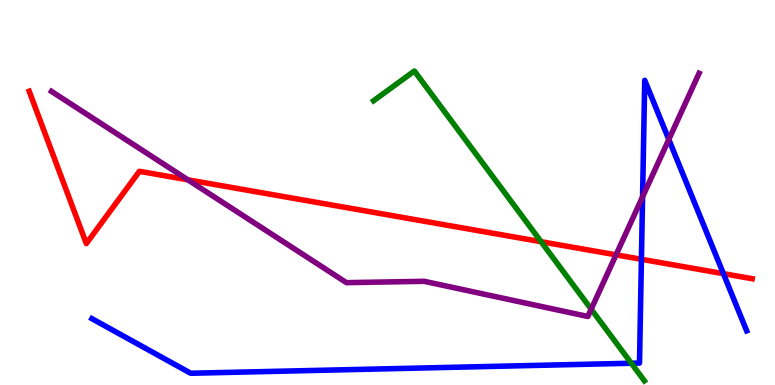[{'lines': ['blue', 'red'], 'intersections': [{'x': 8.28, 'y': 3.27}, {'x': 9.33, 'y': 2.89}]}, {'lines': ['green', 'red'], 'intersections': [{'x': 6.98, 'y': 3.72}]}, {'lines': ['purple', 'red'], 'intersections': [{'x': 2.42, 'y': 5.33}, {'x': 7.95, 'y': 3.38}]}, {'lines': ['blue', 'green'], 'intersections': [{'x': 8.15, 'y': 0.565}]}, {'lines': ['blue', 'purple'], 'intersections': [{'x': 8.29, 'y': 4.89}, {'x': 8.63, 'y': 6.38}]}, {'lines': ['green', 'purple'], 'intersections': [{'x': 7.63, 'y': 1.97}]}]